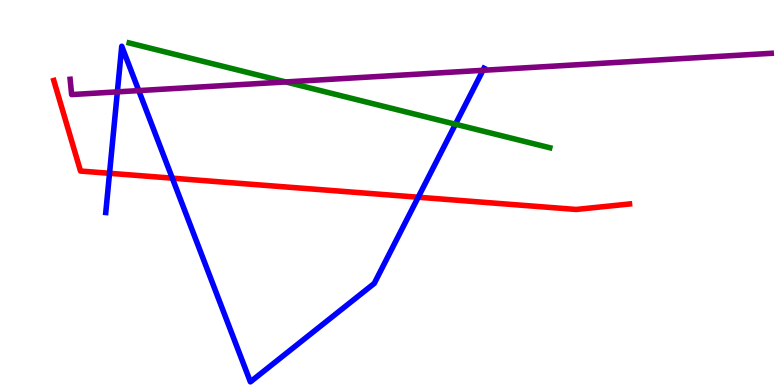[{'lines': ['blue', 'red'], 'intersections': [{'x': 1.41, 'y': 5.5}, {'x': 2.22, 'y': 5.37}, {'x': 5.4, 'y': 4.88}]}, {'lines': ['green', 'red'], 'intersections': []}, {'lines': ['purple', 'red'], 'intersections': []}, {'lines': ['blue', 'green'], 'intersections': [{'x': 5.88, 'y': 6.77}]}, {'lines': ['blue', 'purple'], 'intersections': [{'x': 1.51, 'y': 7.61}, {'x': 1.79, 'y': 7.65}, {'x': 6.23, 'y': 8.17}]}, {'lines': ['green', 'purple'], 'intersections': [{'x': 3.69, 'y': 7.87}]}]